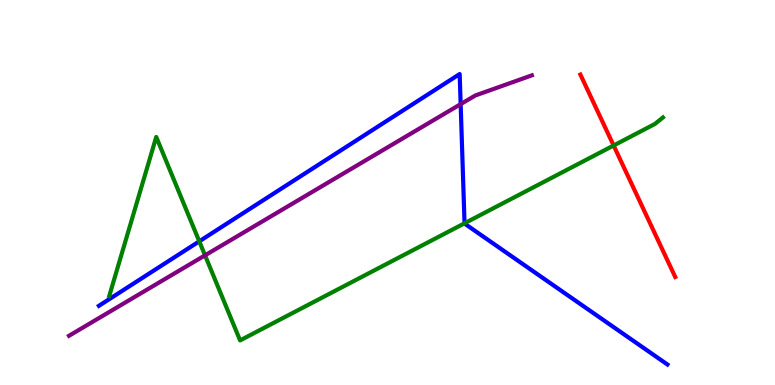[{'lines': ['blue', 'red'], 'intersections': []}, {'lines': ['green', 'red'], 'intersections': [{'x': 7.92, 'y': 6.22}]}, {'lines': ['purple', 'red'], 'intersections': []}, {'lines': ['blue', 'green'], 'intersections': [{'x': 2.57, 'y': 3.73}, {'x': 5.99, 'y': 4.2}]}, {'lines': ['blue', 'purple'], 'intersections': [{'x': 5.94, 'y': 7.3}]}, {'lines': ['green', 'purple'], 'intersections': [{'x': 2.65, 'y': 3.37}]}]